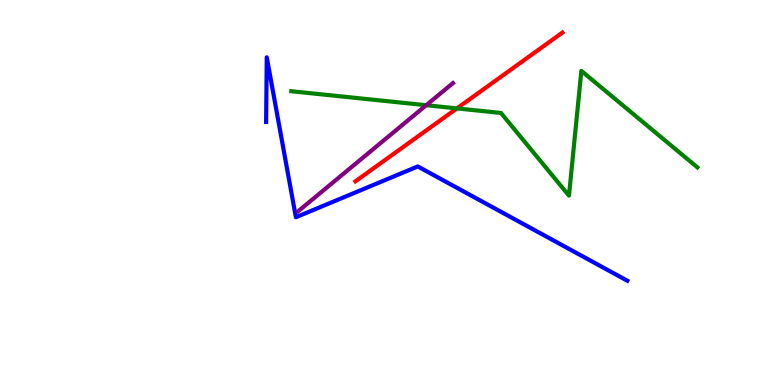[{'lines': ['blue', 'red'], 'intersections': []}, {'lines': ['green', 'red'], 'intersections': [{'x': 5.9, 'y': 7.18}]}, {'lines': ['purple', 'red'], 'intersections': []}, {'lines': ['blue', 'green'], 'intersections': []}, {'lines': ['blue', 'purple'], 'intersections': []}, {'lines': ['green', 'purple'], 'intersections': [{'x': 5.5, 'y': 7.27}]}]